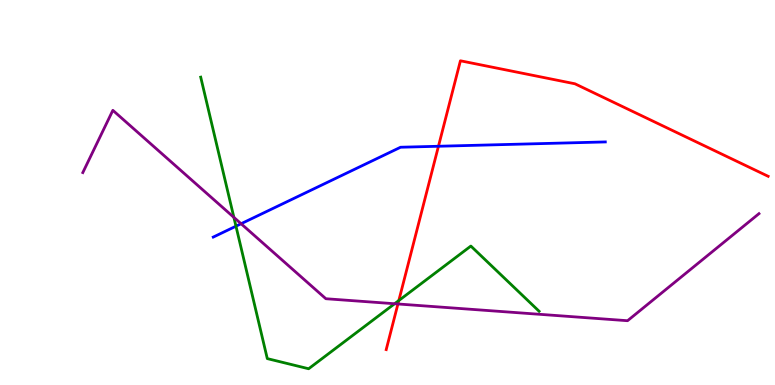[{'lines': ['blue', 'red'], 'intersections': [{'x': 5.66, 'y': 6.2}]}, {'lines': ['green', 'red'], 'intersections': [{'x': 5.15, 'y': 2.19}]}, {'lines': ['purple', 'red'], 'intersections': [{'x': 5.13, 'y': 2.1}]}, {'lines': ['blue', 'green'], 'intersections': [{'x': 3.04, 'y': 4.12}]}, {'lines': ['blue', 'purple'], 'intersections': [{'x': 3.11, 'y': 4.19}]}, {'lines': ['green', 'purple'], 'intersections': [{'x': 3.02, 'y': 4.35}, {'x': 5.09, 'y': 2.11}]}]